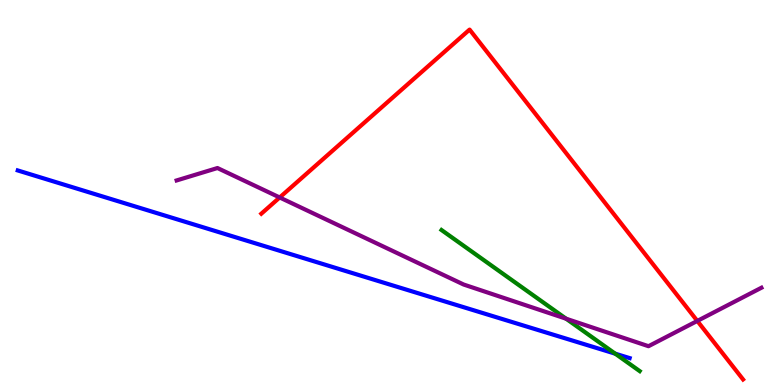[{'lines': ['blue', 'red'], 'intersections': []}, {'lines': ['green', 'red'], 'intersections': []}, {'lines': ['purple', 'red'], 'intersections': [{'x': 3.61, 'y': 4.87}, {'x': 9.0, 'y': 1.66}]}, {'lines': ['blue', 'green'], 'intersections': [{'x': 7.94, 'y': 0.814}]}, {'lines': ['blue', 'purple'], 'intersections': []}, {'lines': ['green', 'purple'], 'intersections': [{'x': 7.3, 'y': 1.72}]}]